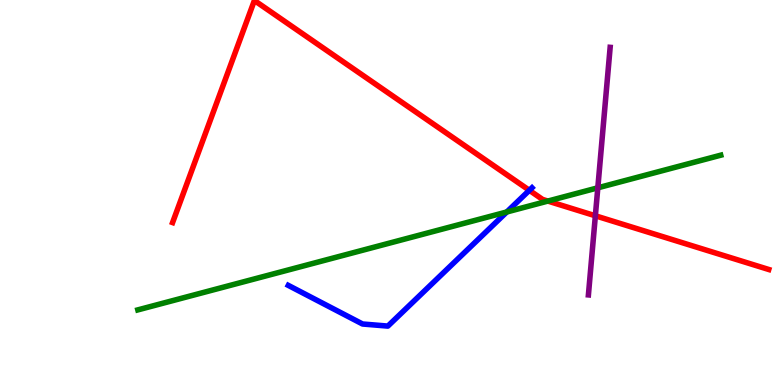[{'lines': ['blue', 'red'], 'intersections': [{'x': 6.83, 'y': 5.06}]}, {'lines': ['green', 'red'], 'intersections': [{'x': 7.07, 'y': 4.78}]}, {'lines': ['purple', 'red'], 'intersections': [{'x': 7.68, 'y': 4.4}]}, {'lines': ['blue', 'green'], 'intersections': [{'x': 6.54, 'y': 4.49}]}, {'lines': ['blue', 'purple'], 'intersections': []}, {'lines': ['green', 'purple'], 'intersections': [{'x': 7.71, 'y': 5.12}]}]